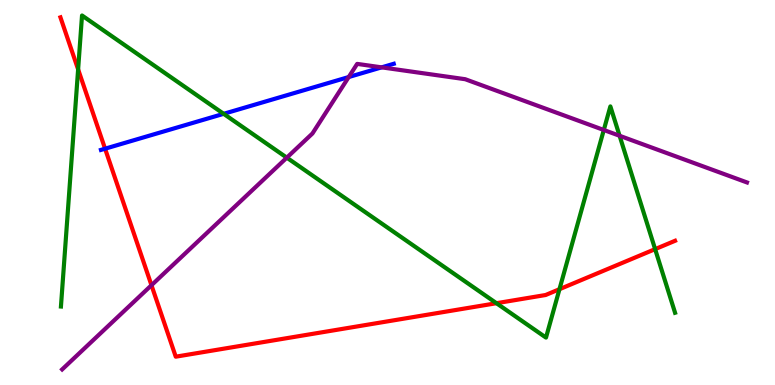[{'lines': ['blue', 'red'], 'intersections': [{'x': 1.36, 'y': 6.14}]}, {'lines': ['green', 'red'], 'intersections': [{'x': 1.01, 'y': 8.2}, {'x': 6.41, 'y': 2.12}, {'x': 7.22, 'y': 2.49}, {'x': 8.45, 'y': 3.53}]}, {'lines': ['purple', 'red'], 'intersections': [{'x': 1.95, 'y': 2.59}]}, {'lines': ['blue', 'green'], 'intersections': [{'x': 2.89, 'y': 7.04}]}, {'lines': ['blue', 'purple'], 'intersections': [{'x': 4.5, 'y': 8.0}, {'x': 4.92, 'y': 8.25}]}, {'lines': ['green', 'purple'], 'intersections': [{'x': 3.7, 'y': 5.9}, {'x': 7.79, 'y': 6.62}, {'x': 7.99, 'y': 6.47}]}]